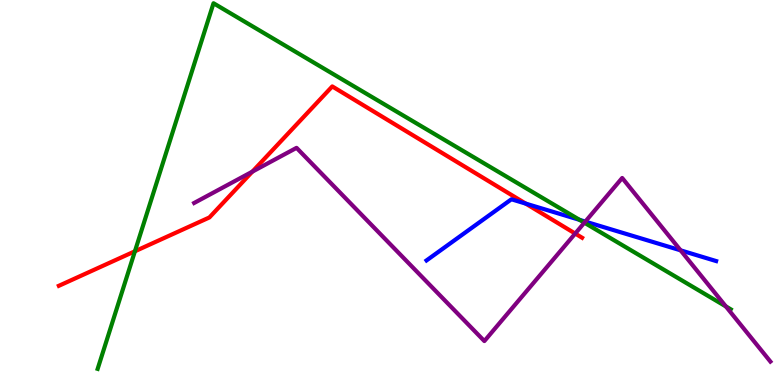[{'lines': ['blue', 'red'], 'intersections': [{'x': 6.78, 'y': 4.71}]}, {'lines': ['green', 'red'], 'intersections': [{'x': 1.74, 'y': 3.47}]}, {'lines': ['purple', 'red'], 'intersections': [{'x': 3.26, 'y': 5.54}, {'x': 7.42, 'y': 3.93}]}, {'lines': ['blue', 'green'], 'intersections': [{'x': 7.48, 'y': 4.29}]}, {'lines': ['blue', 'purple'], 'intersections': [{'x': 7.55, 'y': 4.24}, {'x': 8.78, 'y': 3.5}]}, {'lines': ['green', 'purple'], 'intersections': [{'x': 7.54, 'y': 4.22}, {'x': 9.37, 'y': 2.04}]}]